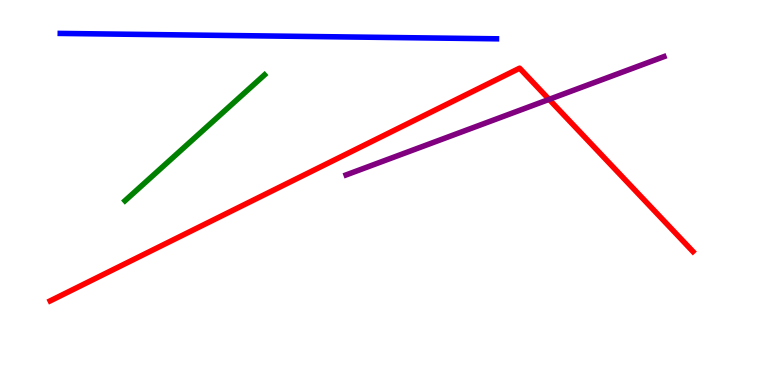[{'lines': ['blue', 'red'], 'intersections': []}, {'lines': ['green', 'red'], 'intersections': []}, {'lines': ['purple', 'red'], 'intersections': [{'x': 7.09, 'y': 7.42}]}, {'lines': ['blue', 'green'], 'intersections': []}, {'lines': ['blue', 'purple'], 'intersections': []}, {'lines': ['green', 'purple'], 'intersections': []}]